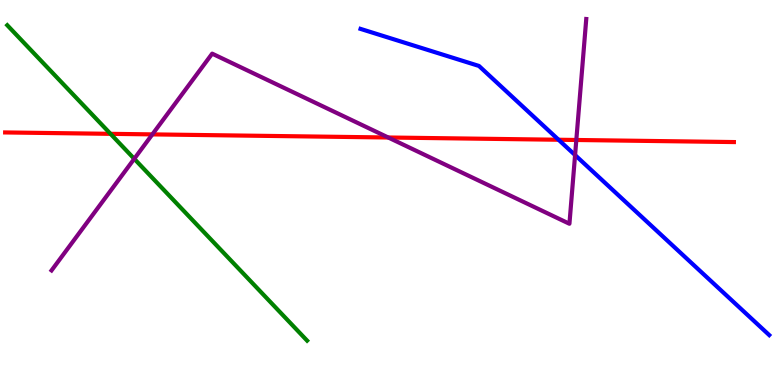[{'lines': ['blue', 'red'], 'intersections': [{'x': 7.21, 'y': 6.37}]}, {'lines': ['green', 'red'], 'intersections': [{'x': 1.43, 'y': 6.52}]}, {'lines': ['purple', 'red'], 'intersections': [{'x': 1.97, 'y': 6.51}, {'x': 5.01, 'y': 6.43}, {'x': 7.44, 'y': 6.36}]}, {'lines': ['blue', 'green'], 'intersections': []}, {'lines': ['blue', 'purple'], 'intersections': [{'x': 7.42, 'y': 5.97}]}, {'lines': ['green', 'purple'], 'intersections': [{'x': 1.73, 'y': 5.88}]}]